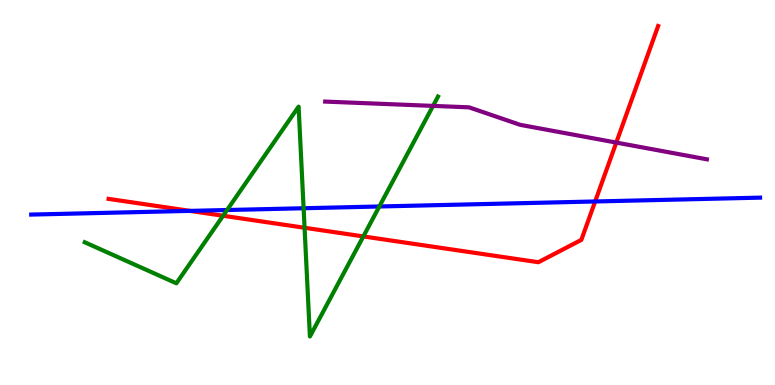[{'lines': ['blue', 'red'], 'intersections': [{'x': 2.45, 'y': 4.52}, {'x': 7.68, 'y': 4.77}]}, {'lines': ['green', 'red'], 'intersections': [{'x': 2.88, 'y': 4.4}, {'x': 3.93, 'y': 4.08}, {'x': 4.69, 'y': 3.86}]}, {'lines': ['purple', 'red'], 'intersections': [{'x': 7.95, 'y': 6.3}]}, {'lines': ['blue', 'green'], 'intersections': [{'x': 2.93, 'y': 4.54}, {'x': 3.92, 'y': 4.59}, {'x': 4.89, 'y': 4.64}]}, {'lines': ['blue', 'purple'], 'intersections': []}, {'lines': ['green', 'purple'], 'intersections': [{'x': 5.59, 'y': 7.25}]}]